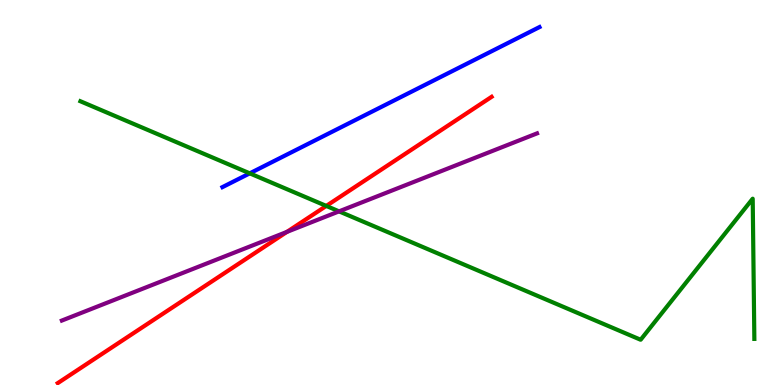[{'lines': ['blue', 'red'], 'intersections': []}, {'lines': ['green', 'red'], 'intersections': [{'x': 4.21, 'y': 4.65}]}, {'lines': ['purple', 'red'], 'intersections': [{'x': 3.7, 'y': 3.98}]}, {'lines': ['blue', 'green'], 'intersections': [{'x': 3.22, 'y': 5.5}]}, {'lines': ['blue', 'purple'], 'intersections': []}, {'lines': ['green', 'purple'], 'intersections': [{'x': 4.37, 'y': 4.51}]}]